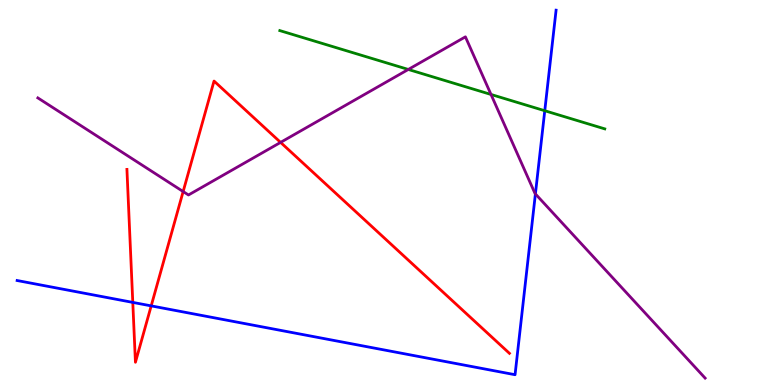[{'lines': ['blue', 'red'], 'intersections': [{'x': 1.71, 'y': 2.15}, {'x': 1.95, 'y': 2.06}]}, {'lines': ['green', 'red'], 'intersections': []}, {'lines': ['purple', 'red'], 'intersections': [{'x': 2.36, 'y': 5.02}, {'x': 3.62, 'y': 6.3}]}, {'lines': ['blue', 'green'], 'intersections': [{'x': 7.03, 'y': 7.12}]}, {'lines': ['blue', 'purple'], 'intersections': [{'x': 6.91, 'y': 4.96}]}, {'lines': ['green', 'purple'], 'intersections': [{'x': 5.27, 'y': 8.2}, {'x': 6.34, 'y': 7.55}]}]